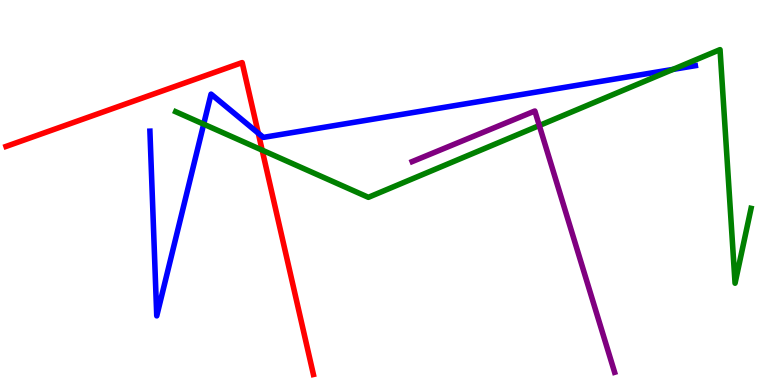[{'lines': ['blue', 'red'], 'intersections': [{'x': 3.33, 'y': 6.54}]}, {'lines': ['green', 'red'], 'intersections': [{'x': 3.38, 'y': 6.1}]}, {'lines': ['purple', 'red'], 'intersections': []}, {'lines': ['blue', 'green'], 'intersections': [{'x': 2.63, 'y': 6.78}, {'x': 8.68, 'y': 8.2}]}, {'lines': ['blue', 'purple'], 'intersections': []}, {'lines': ['green', 'purple'], 'intersections': [{'x': 6.96, 'y': 6.74}]}]